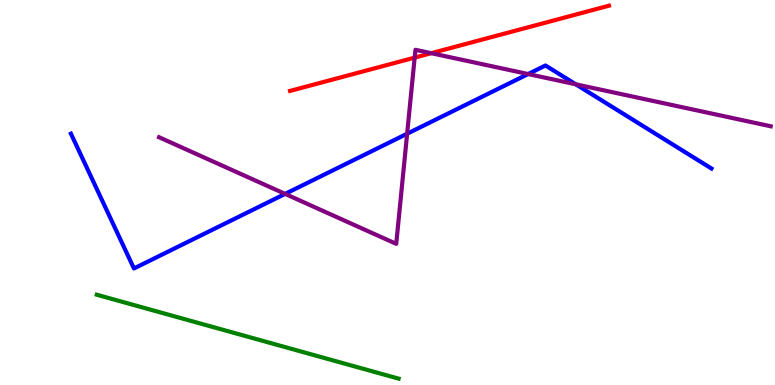[{'lines': ['blue', 'red'], 'intersections': []}, {'lines': ['green', 'red'], 'intersections': []}, {'lines': ['purple', 'red'], 'intersections': [{'x': 5.35, 'y': 8.5}, {'x': 5.56, 'y': 8.62}]}, {'lines': ['blue', 'green'], 'intersections': []}, {'lines': ['blue', 'purple'], 'intersections': [{'x': 3.68, 'y': 4.96}, {'x': 5.25, 'y': 6.53}, {'x': 6.81, 'y': 8.08}, {'x': 7.43, 'y': 7.81}]}, {'lines': ['green', 'purple'], 'intersections': []}]